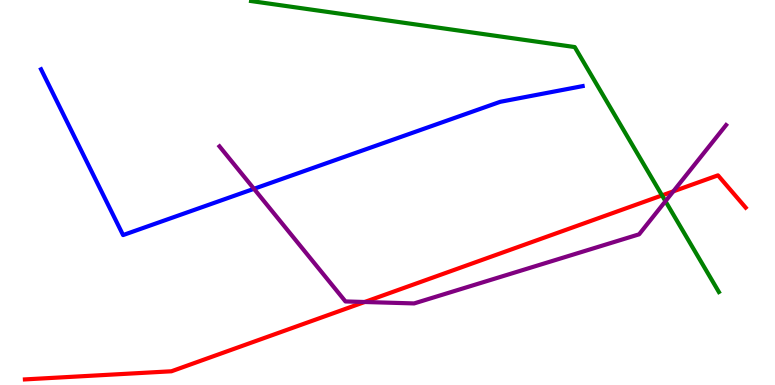[{'lines': ['blue', 'red'], 'intersections': []}, {'lines': ['green', 'red'], 'intersections': [{'x': 8.54, 'y': 4.92}]}, {'lines': ['purple', 'red'], 'intersections': [{'x': 4.71, 'y': 2.16}, {'x': 8.69, 'y': 5.03}]}, {'lines': ['blue', 'green'], 'intersections': []}, {'lines': ['blue', 'purple'], 'intersections': [{'x': 3.28, 'y': 5.1}]}, {'lines': ['green', 'purple'], 'intersections': [{'x': 8.59, 'y': 4.77}]}]